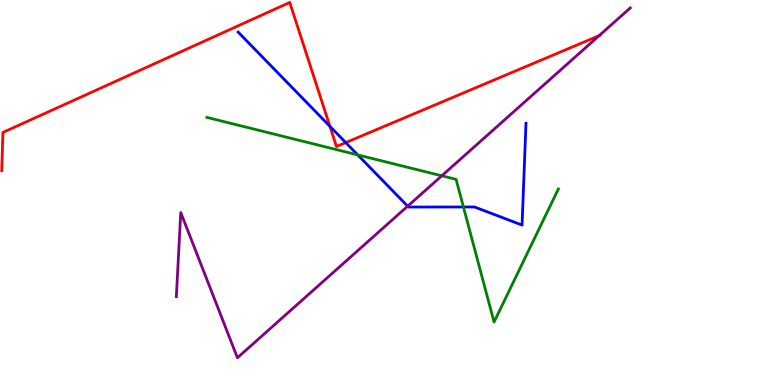[{'lines': ['blue', 'red'], 'intersections': [{'x': 4.26, 'y': 6.72}, {'x': 4.46, 'y': 6.3}]}, {'lines': ['green', 'red'], 'intersections': []}, {'lines': ['purple', 'red'], 'intersections': [{'x': 7.73, 'y': 9.07}]}, {'lines': ['blue', 'green'], 'intersections': [{'x': 4.62, 'y': 5.98}, {'x': 5.98, 'y': 4.62}]}, {'lines': ['blue', 'purple'], 'intersections': [{'x': 5.26, 'y': 4.64}]}, {'lines': ['green', 'purple'], 'intersections': [{'x': 5.7, 'y': 5.43}]}]